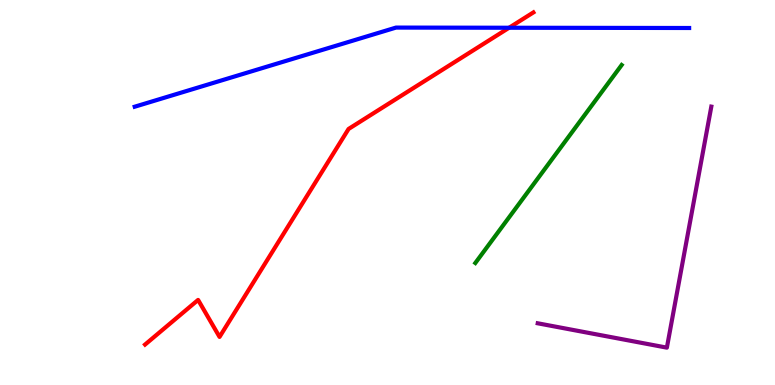[{'lines': ['blue', 'red'], 'intersections': [{'x': 6.57, 'y': 9.28}]}, {'lines': ['green', 'red'], 'intersections': []}, {'lines': ['purple', 'red'], 'intersections': []}, {'lines': ['blue', 'green'], 'intersections': []}, {'lines': ['blue', 'purple'], 'intersections': []}, {'lines': ['green', 'purple'], 'intersections': []}]